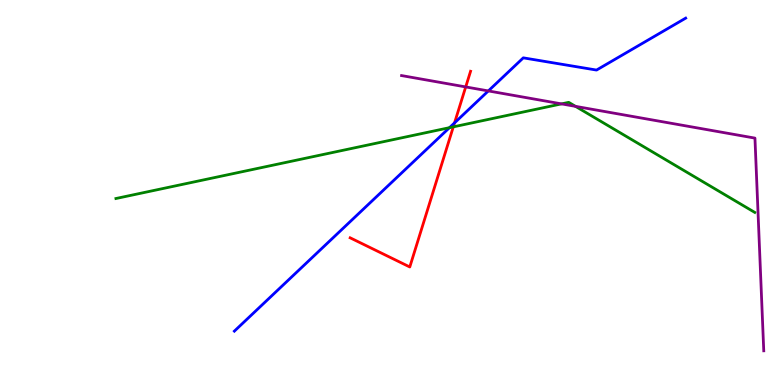[{'lines': ['blue', 'red'], 'intersections': [{'x': 5.87, 'y': 6.81}]}, {'lines': ['green', 'red'], 'intersections': [{'x': 5.85, 'y': 6.7}]}, {'lines': ['purple', 'red'], 'intersections': [{'x': 6.01, 'y': 7.74}]}, {'lines': ['blue', 'green'], 'intersections': [{'x': 5.8, 'y': 6.68}]}, {'lines': ['blue', 'purple'], 'intersections': [{'x': 6.3, 'y': 7.64}]}, {'lines': ['green', 'purple'], 'intersections': [{'x': 7.25, 'y': 7.3}, {'x': 7.43, 'y': 7.24}]}]